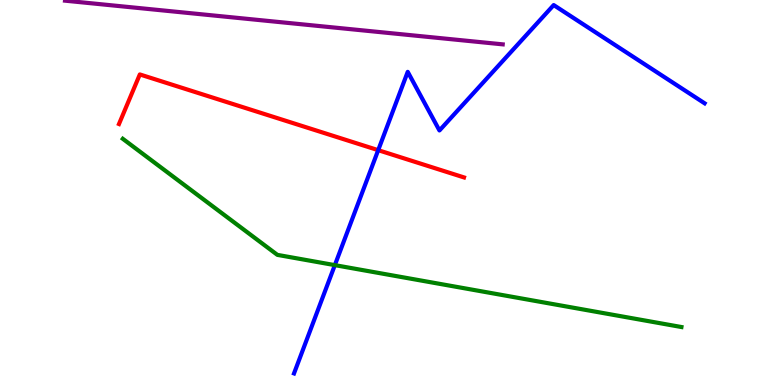[{'lines': ['blue', 'red'], 'intersections': [{'x': 4.88, 'y': 6.1}]}, {'lines': ['green', 'red'], 'intersections': []}, {'lines': ['purple', 'red'], 'intersections': []}, {'lines': ['blue', 'green'], 'intersections': [{'x': 4.32, 'y': 3.11}]}, {'lines': ['blue', 'purple'], 'intersections': []}, {'lines': ['green', 'purple'], 'intersections': []}]